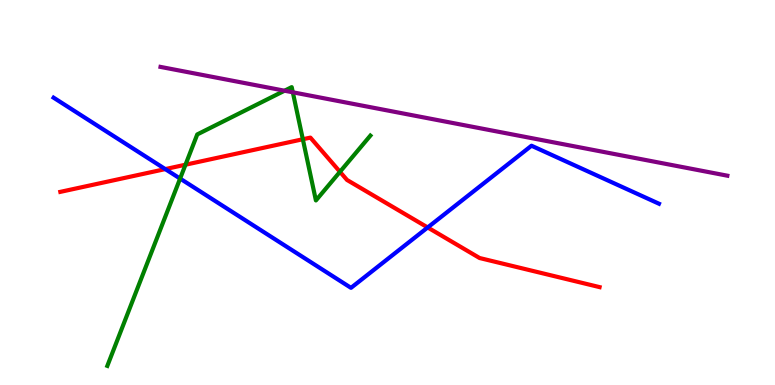[{'lines': ['blue', 'red'], 'intersections': [{'x': 2.13, 'y': 5.61}, {'x': 5.52, 'y': 4.09}]}, {'lines': ['green', 'red'], 'intersections': [{'x': 2.39, 'y': 5.72}, {'x': 3.91, 'y': 6.38}, {'x': 4.39, 'y': 5.54}]}, {'lines': ['purple', 'red'], 'intersections': []}, {'lines': ['blue', 'green'], 'intersections': [{'x': 2.32, 'y': 5.36}]}, {'lines': ['blue', 'purple'], 'intersections': []}, {'lines': ['green', 'purple'], 'intersections': [{'x': 3.67, 'y': 7.64}, {'x': 3.78, 'y': 7.6}]}]